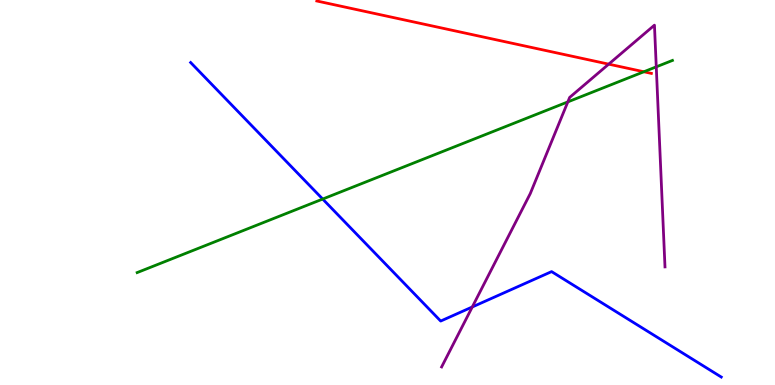[{'lines': ['blue', 'red'], 'intersections': []}, {'lines': ['green', 'red'], 'intersections': [{'x': 8.31, 'y': 8.14}]}, {'lines': ['purple', 'red'], 'intersections': [{'x': 7.85, 'y': 8.33}]}, {'lines': ['blue', 'green'], 'intersections': [{'x': 4.16, 'y': 4.83}]}, {'lines': ['blue', 'purple'], 'intersections': [{'x': 6.09, 'y': 2.03}]}, {'lines': ['green', 'purple'], 'intersections': [{'x': 7.33, 'y': 7.35}, {'x': 8.47, 'y': 8.26}]}]